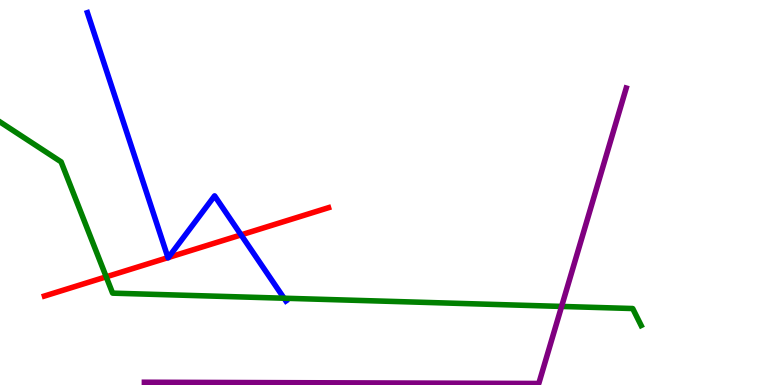[{'lines': ['blue', 'red'], 'intersections': [{'x': 2.17, 'y': 3.31}, {'x': 2.17, 'y': 3.31}, {'x': 3.11, 'y': 3.9}]}, {'lines': ['green', 'red'], 'intersections': [{'x': 1.37, 'y': 2.81}]}, {'lines': ['purple', 'red'], 'intersections': []}, {'lines': ['blue', 'green'], 'intersections': [{'x': 3.67, 'y': 2.25}]}, {'lines': ['blue', 'purple'], 'intersections': []}, {'lines': ['green', 'purple'], 'intersections': [{'x': 7.25, 'y': 2.04}]}]